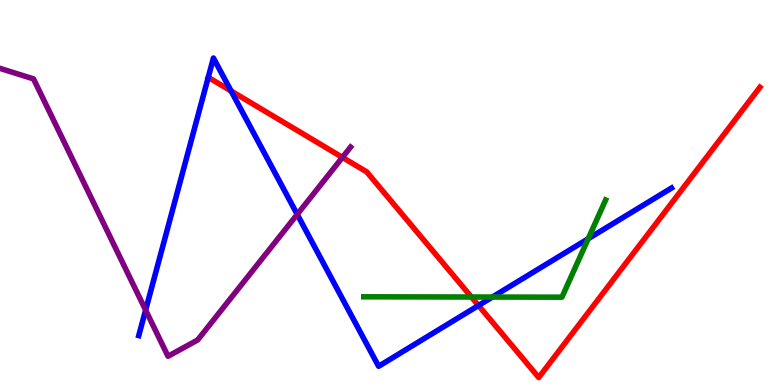[{'lines': ['blue', 'red'], 'intersections': [{'x': 2.98, 'y': 7.64}, {'x': 6.17, 'y': 2.07}]}, {'lines': ['green', 'red'], 'intersections': [{'x': 6.08, 'y': 2.29}]}, {'lines': ['purple', 'red'], 'intersections': [{'x': 4.42, 'y': 5.91}]}, {'lines': ['blue', 'green'], 'intersections': [{'x': 6.35, 'y': 2.28}, {'x': 7.59, 'y': 3.8}]}, {'lines': ['blue', 'purple'], 'intersections': [{'x': 1.88, 'y': 1.95}, {'x': 3.84, 'y': 4.43}]}, {'lines': ['green', 'purple'], 'intersections': []}]